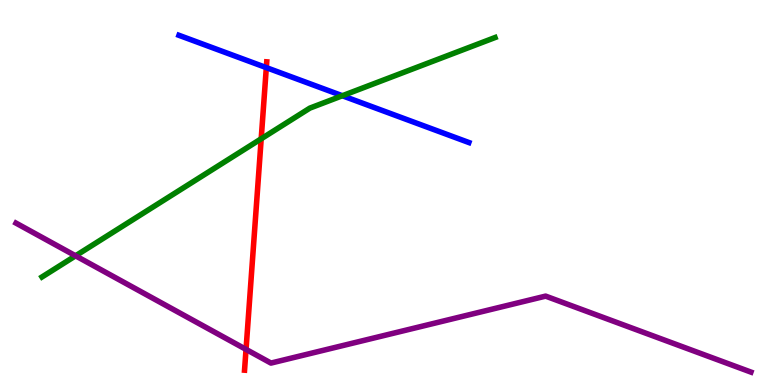[{'lines': ['blue', 'red'], 'intersections': [{'x': 3.44, 'y': 8.24}]}, {'lines': ['green', 'red'], 'intersections': [{'x': 3.37, 'y': 6.39}]}, {'lines': ['purple', 'red'], 'intersections': [{'x': 3.17, 'y': 0.925}]}, {'lines': ['blue', 'green'], 'intersections': [{'x': 4.42, 'y': 7.51}]}, {'lines': ['blue', 'purple'], 'intersections': []}, {'lines': ['green', 'purple'], 'intersections': [{'x': 0.975, 'y': 3.36}]}]